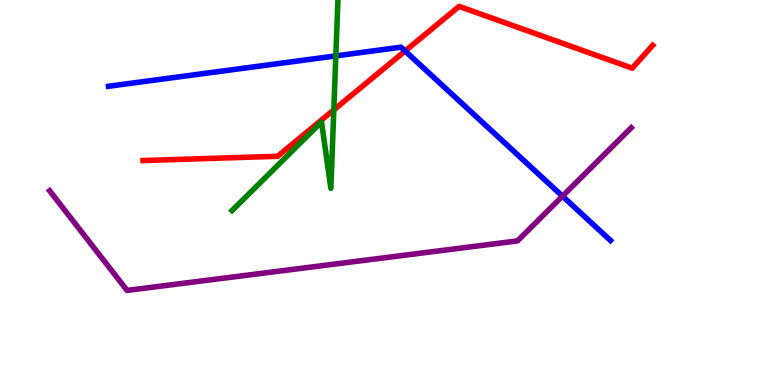[{'lines': ['blue', 'red'], 'intersections': [{'x': 5.23, 'y': 8.68}]}, {'lines': ['green', 'red'], 'intersections': [{'x': 4.31, 'y': 7.15}]}, {'lines': ['purple', 'red'], 'intersections': []}, {'lines': ['blue', 'green'], 'intersections': [{'x': 4.33, 'y': 8.55}]}, {'lines': ['blue', 'purple'], 'intersections': [{'x': 7.26, 'y': 4.9}]}, {'lines': ['green', 'purple'], 'intersections': []}]